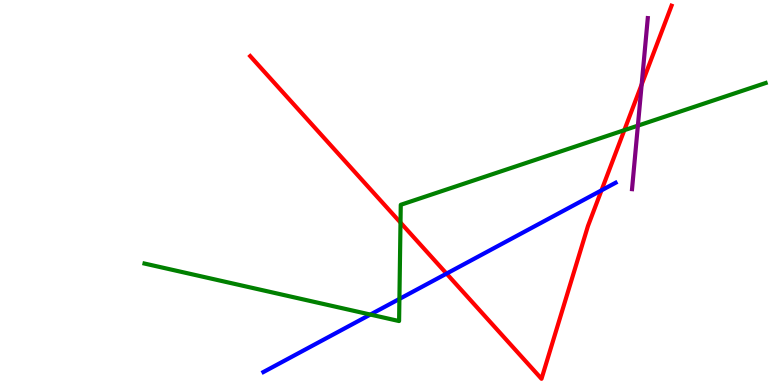[{'lines': ['blue', 'red'], 'intersections': [{'x': 5.76, 'y': 2.89}, {'x': 7.76, 'y': 5.06}]}, {'lines': ['green', 'red'], 'intersections': [{'x': 5.17, 'y': 4.22}, {'x': 8.06, 'y': 6.62}]}, {'lines': ['purple', 'red'], 'intersections': [{'x': 8.28, 'y': 7.81}]}, {'lines': ['blue', 'green'], 'intersections': [{'x': 4.78, 'y': 1.83}, {'x': 5.15, 'y': 2.24}]}, {'lines': ['blue', 'purple'], 'intersections': []}, {'lines': ['green', 'purple'], 'intersections': [{'x': 8.23, 'y': 6.74}]}]